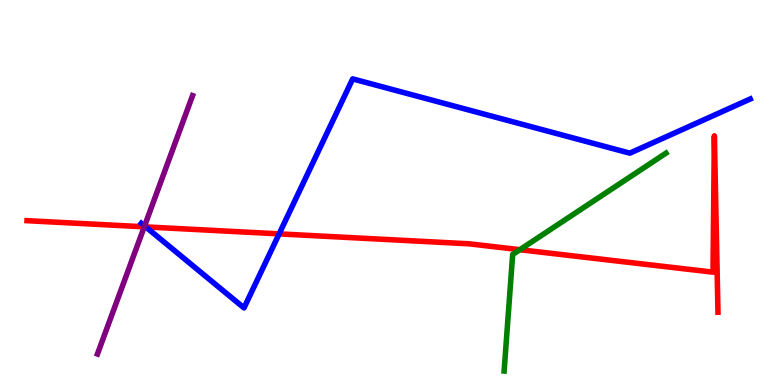[{'lines': ['blue', 'red'], 'intersections': [{'x': 1.88, 'y': 4.11}, {'x': 3.6, 'y': 3.93}]}, {'lines': ['green', 'red'], 'intersections': [{'x': 6.71, 'y': 3.51}]}, {'lines': ['purple', 'red'], 'intersections': [{'x': 1.86, 'y': 4.11}]}, {'lines': ['blue', 'green'], 'intersections': []}, {'lines': ['blue', 'purple'], 'intersections': [{'x': 1.87, 'y': 4.13}]}, {'lines': ['green', 'purple'], 'intersections': []}]